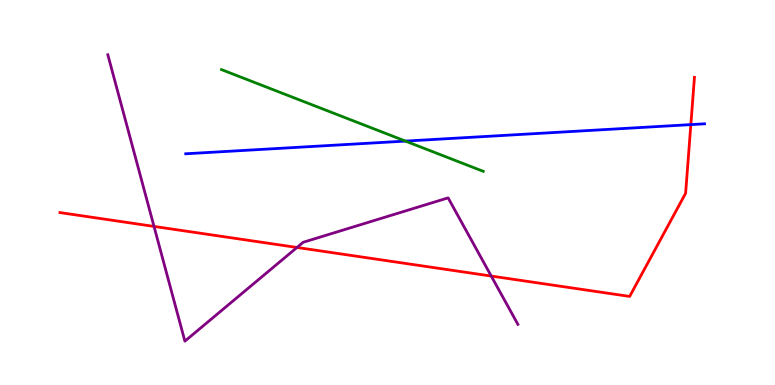[{'lines': ['blue', 'red'], 'intersections': [{'x': 8.91, 'y': 6.76}]}, {'lines': ['green', 'red'], 'intersections': []}, {'lines': ['purple', 'red'], 'intersections': [{'x': 1.99, 'y': 4.12}, {'x': 3.83, 'y': 3.57}, {'x': 6.34, 'y': 2.83}]}, {'lines': ['blue', 'green'], 'intersections': [{'x': 5.23, 'y': 6.34}]}, {'lines': ['blue', 'purple'], 'intersections': []}, {'lines': ['green', 'purple'], 'intersections': []}]